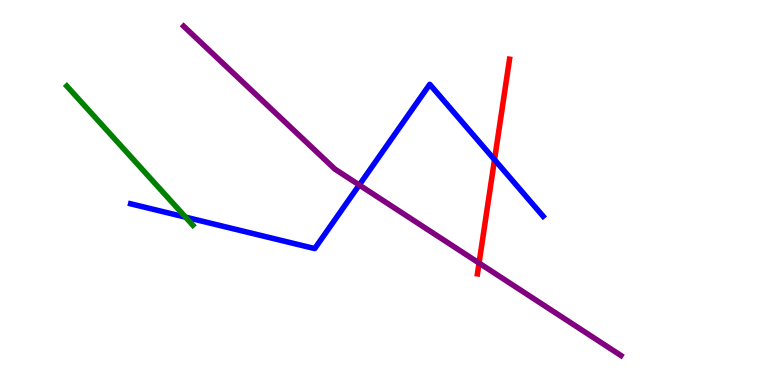[{'lines': ['blue', 'red'], 'intersections': [{'x': 6.38, 'y': 5.85}]}, {'lines': ['green', 'red'], 'intersections': []}, {'lines': ['purple', 'red'], 'intersections': [{'x': 6.18, 'y': 3.17}]}, {'lines': ['blue', 'green'], 'intersections': [{'x': 2.39, 'y': 4.36}]}, {'lines': ['blue', 'purple'], 'intersections': [{'x': 4.64, 'y': 5.19}]}, {'lines': ['green', 'purple'], 'intersections': []}]